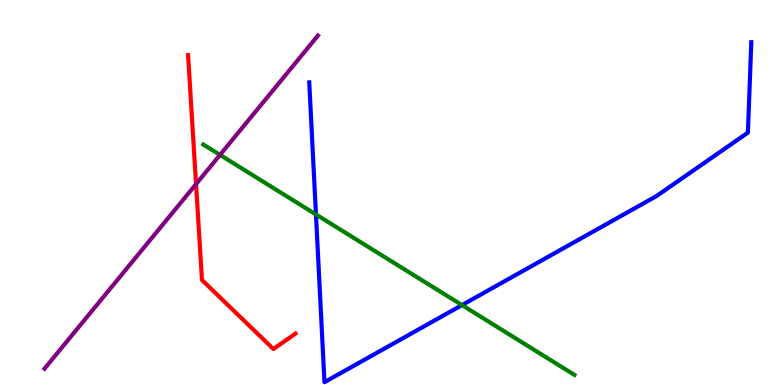[{'lines': ['blue', 'red'], 'intersections': []}, {'lines': ['green', 'red'], 'intersections': []}, {'lines': ['purple', 'red'], 'intersections': [{'x': 2.53, 'y': 5.22}]}, {'lines': ['blue', 'green'], 'intersections': [{'x': 4.08, 'y': 4.43}, {'x': 5.96, 'y': 2.08}]}, {'lines': ['blue', 'purple'], 'intersections': []}, {'lines': ['green', 'purple'], 'intersections': [{'x': 2.84, 'y': 5.98}]}]